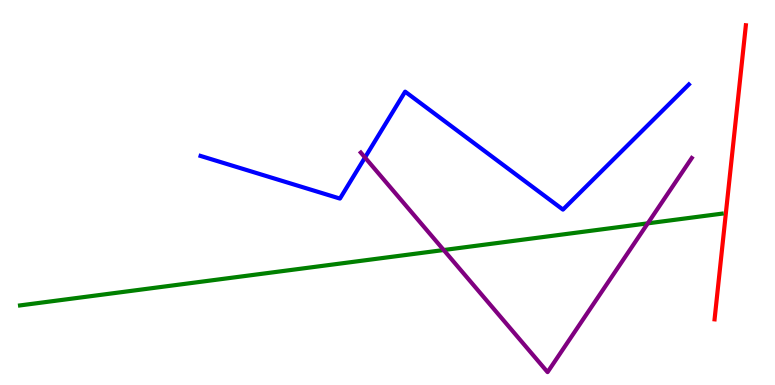[{'lines': ['blue', 'red'], 'intersections': []}, {'lines': ['green', 'red'], 'intersections': []}, {'lines': ['purple', 'red'], 'intersections': []}, {'lines': ['blue', 'green'], 'intersections': []}, {'lines': ['blue', 'purple'], 'intersections': [{'x': 4.71, 'y': 5.91}]}, {'lines': ['green', 'purple'], 'intersections': [{'x': 5.73, 'y': 3.51}, {'x': 8.36, 'y': 4.2}]}]